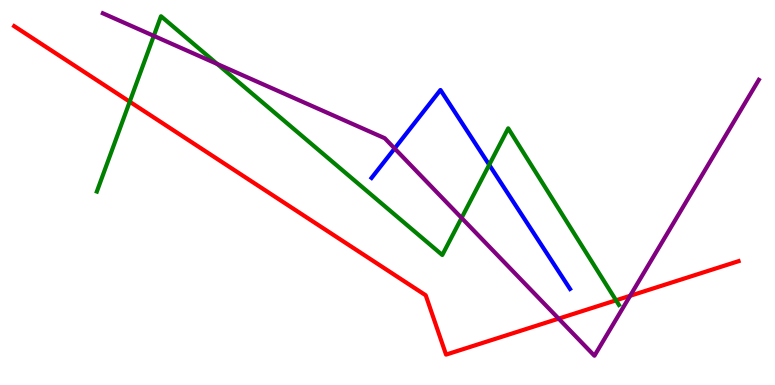[{'lines': ['blue', 'red'], 'intersections': []}, {'lines': ['green', 'red'], 'intersections': [{'x': 1.67, 'y': 7.36}, {'x': 7.95, 'y': 2.2}]}, {'lines': ['purple', 'red'], 'intersections': [{'x': 7.21, 'y': 1.72}, {'x': 8.13, 'y': 2.32}]}, {'lines': ['blue', 'green'], 'intersections': [{'x': 6.31, 'y': 5.72}]}, {'lines': ['blue', 'purple'], 'intersections': [{'x': 5.09, 'y': 6.14}]}, {'lines': ['green', 'purple'], 'intersections': [{'x': 1.98, 'y': 9.07}, {'x': 2.8, 'y': 8.34}, {'x': 5.96, 'y': 4.34}]}]